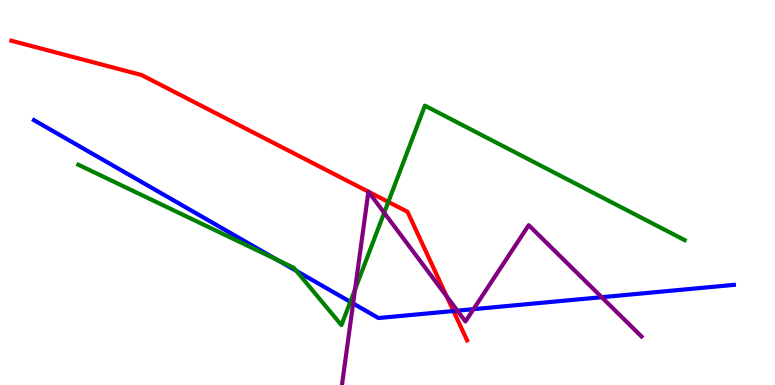[{'lines': ['blue', 'red'], 'intersections': [{'x': 5.85, 'y': 1.92}]}, {'lines': ['green', 'red'], 'intersections': [{'x': 5.01, 'y': 4.76}]}, {'lines': ['purple', 'red'], 'intersections': [{'x': 4.75, 'y': 5.02}, {'x': 4.75, 'y': 5.02}, {'x': 5.76, 'y': 2.3}]}, {'lines': ['blue', 'green'], 'intersections': [{'x': 3.58, 'y': 3.25}, {'x': 3.82, 'y': 2.97}, {'x': 4.52, 'y': 2.16}]}, {'lines': ['blue', 'purple'], 'intersections': [{'x': 4.56, 'y': 2.12}, {'x': 5.9, 'y': 1.93}, {'x': 6.11, 'y': 1.97}, {'x': 7.76, 'y': 2.28}]}, {'lines': ['green', 'purple'], 'intersections': [{'x': 4.58, 'y': 2.48}, {'x': 4.96, 'y': 4.47}]}]